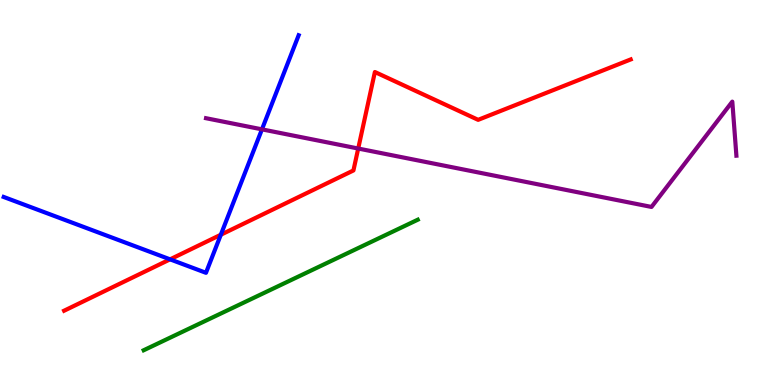[{'lines': ['blue', 'red'], 'intersections': [{'x': 2.19, 'y': 3.26}, {'x': 2.85, 'y': 3.9}]}, {'lines': ['green', 'red'], 'intersections': []}, {'lines': ['purple', 'red'], 'intersections': [{'x': 4.62, 'y': 6.14}]}, {'lines': ['blue', 'green'], 'intersections': []}, {'lines': ['blue', 'purple'], 'intersections': [{'x': 3.38, 'y': 6.64}]}, {'lines': ['green', 'purple'], 'intersections': []}]